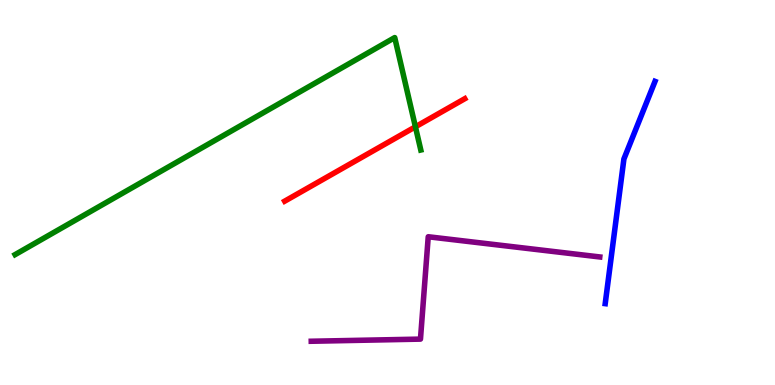[{'lines': ['blue', 'red'], 'intersections': []}, {'lines': ['green', 'red'], 'intersections': [{'x': 5.36, 'y': 6.71}]}, {'lines': ['purple', 'red'], 'intersections': []}, {'lines': ['blue', 'green'], 'intersections': []}, {'lines': ['blue', 'purple'], 'intersections': []}, {'lines': ['green', 'purple'], 'intersections': []}]